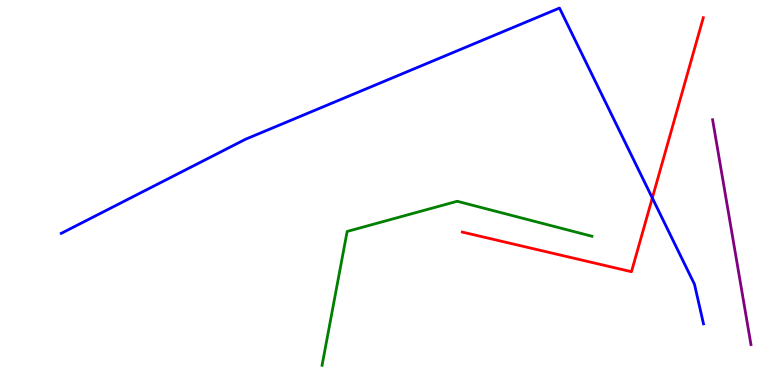[{'lines': ['blue', 'red'], 'intersections': [{'x': 8.42, 'y': 4.86}]}, {'lines': ['green', 'red'], 'intersections': []}, {'lines': ['purple', 'red'], 'intersections': []}, {'lines': ['blue', 'green'], 'intersections': []}, {'lines': ['blue', 'purple'], 'intersections': []}, {'lines': ['green', 'purple'], 'intersections': []}]